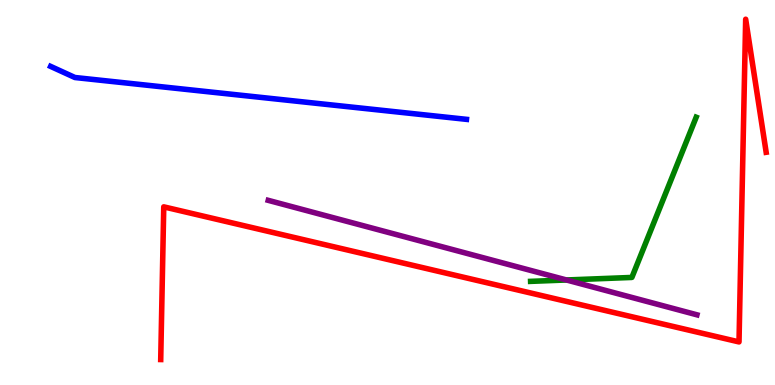[{'lines': ['blue', 'red'], 'intersections': []}, {'lines': ['green', 'red'], 'intersections': []}, {'lines': ['purple', 'red'], 'intersections': []}, {'lines': ['blue', 'green'], 'intersections': []}, {'lines': ['blue', 'purple'], 'intersections': []}, {'lines': ['green', 'purple'], 'intersections': [{'x': 7.31, 'y': 2.73}]}]